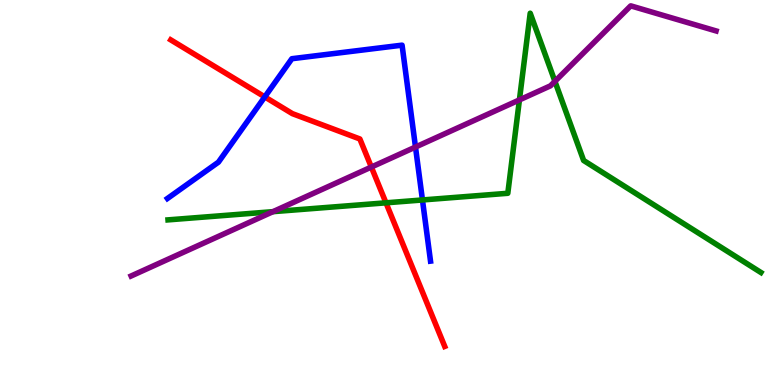[{'lines': ['blue', 'red'], 'intersections': [{'x': 3.42, 'y': 7.48}]}, {'lines': ['green', 'red'], 'intersections': [{'x': 4.98, 'y': 4.73}]}, {'lines': ['purple', 'red'], 'intersections': [{'x': 4.79, 'y': 5.66}]}, {'lines': ['blue', 'green'], 'intersections': [{'x': 5.45, 'y': 4.81}]}, {'lines': ['blue', 'purple'], 'intersections': [{'x': 5.36, 'y': 6.18}]}, {'lines': ['green', 'purple'], 'intersections': [{'x': 3.52, 'y': 4.5}, {'x': 6.7, 'y': 7.41}, {'x': 7.16, 'y': 7.89}]}]